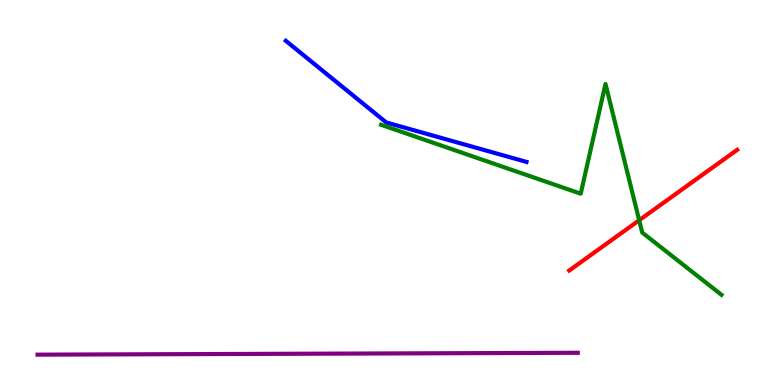[{'lines': ['blue', 'red'], 'intersections': []}, {'lines': ['green', 'red'], 'intersections': [{'x': 8.25, 'y': 4.28}]}, {'lines': ['purple', 'red'], 'intersections': []}, {'lines': ['blue', 'green'], 'intersections': []}, {'lines': ['blue', 'purple'], 'intersections': []}, {'lines': ['green', 'purple'], 'intersections': []}]